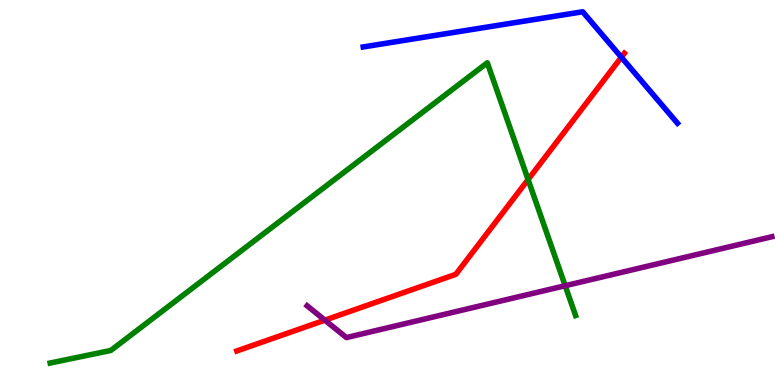[{'lines': ['blue', 'red'], 'intersections': [{'x': 8.02, 'y': 8.51}]}, {'lines': ['green', 'red'], 'intersections': [{'x': 6.81, 'y': 5.34}]}, {'lines': ['purple', 'red'], 'intersections': [{'x': 4.19, 'y': 1.68}]}, {'lines': ['blue', 'green'], 'intersections': []}, {'lines': ['blue', 'purple'], 'intersections': []}, {'lines': ['green', 'purple'], 'intersections': [{'x': 7.29, 'y': 2.58}]}]